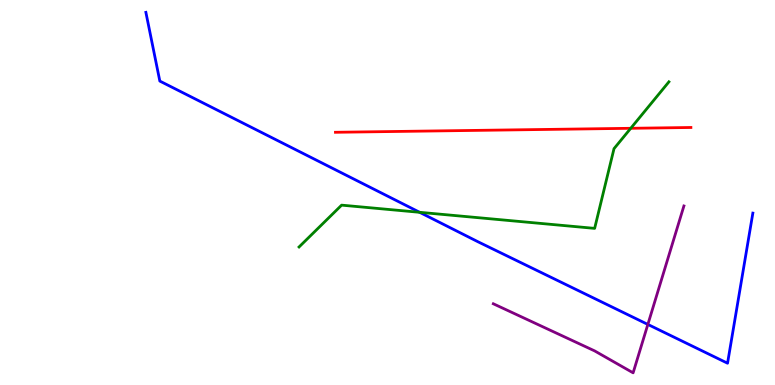[{'lines': ['blue', 'red'], 'intersections': []}, {'lines': ['green', 'red'], 'intersections': [{'x': 8.14, 'y': 6.67}]}, {'lines': ['purple', 'red'], 'intersections': []}, {'lines': ['blue', 'green'], 'intersections': [{'x': 5.41, 'y': 4.49}]}, {'lines': ['blue', 'purple'], 'intersections': [{'x': 8.36, 'y': 1.57}]}, {'lines': ['green', 'purple'], 'intersections': []}]